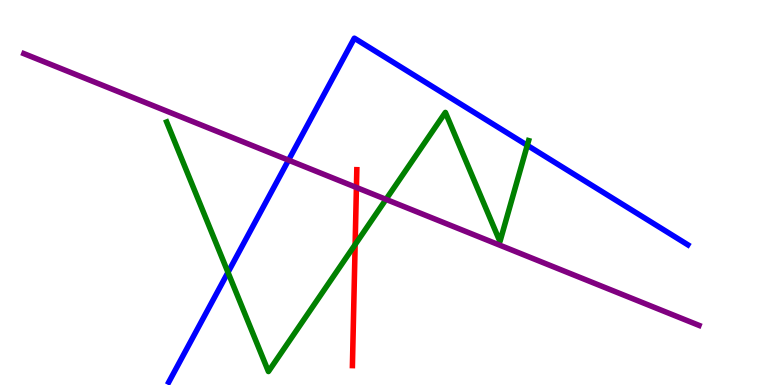[{'lines': ['blue', 'red'], 'intersections': []}, {'lines': ['green', 'red'], 'intersections': [{'x': 4.58, 'y': 3.65}]}, {'lines': ['purple', 'red'], 'intersections': [{'x': 4.6, 'y': 5.13}]}, {'lines': ['blue', 'green'], 'intersections': [{'x': 2.94, 'y': 2.93}, {'x': 6.8, 'y': 6.23}]}, {'lines': ['blue', 'purple'], 'intersections': [{'x': 3.72, 'y': 5.84}]}, {'lines': ['green', 'purple'], 'intersections': [{'x': 4.98, 'y': 4.82}]}]